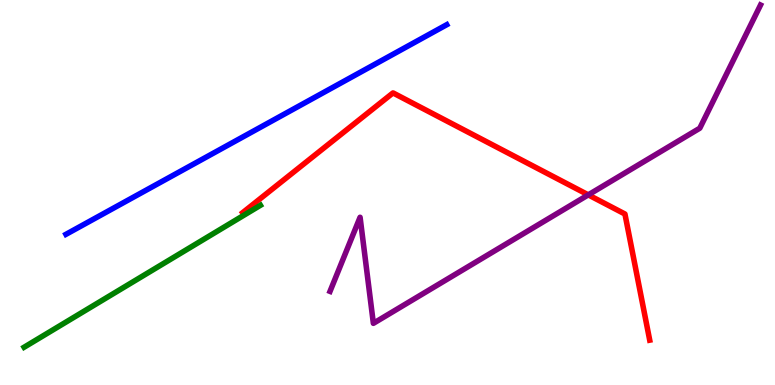[{'lines': ['blue', 'red'], 'intersections': []}, {'lines': ['green', 'red'], 'intersections': []}, {'lines': ['purple', 'red'], 'intersections': [{'x': 7.59, 'y': 4.94}]}, {'lines': ['blue', 'green'], 'intersections': []}, {'lines': ['blue', 'purple'], 'intersections': []}, {'lines': ['green', 'purple'], 'intersections': []}]